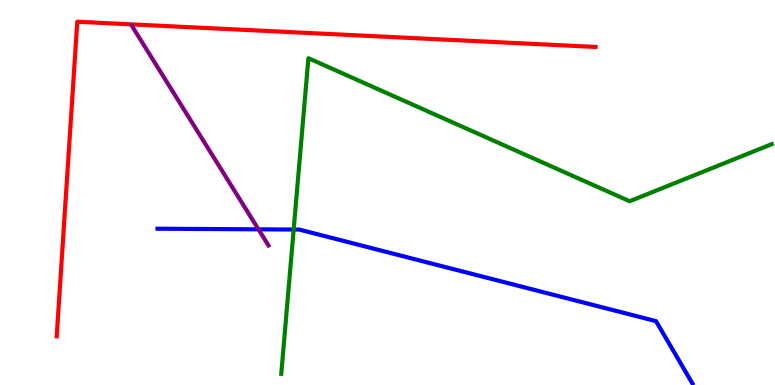[{'lines': ['blue', 'red'], 'intersections': []}, {'lines': ['green', 'red'], 'intersections': []}, {'lines': ['purple', 'red'], 'intersections': []}, {'lines': ['blue', 'green'], 'intersections': [{'x': 3.79, 'y': 4.04}]}, {'lines': ['blue', 'purple'], 'intersections': [{'x': 3.34, 'y': 4.04}]}, {'lines': ['green', 'purple'], 'intersections': []}]